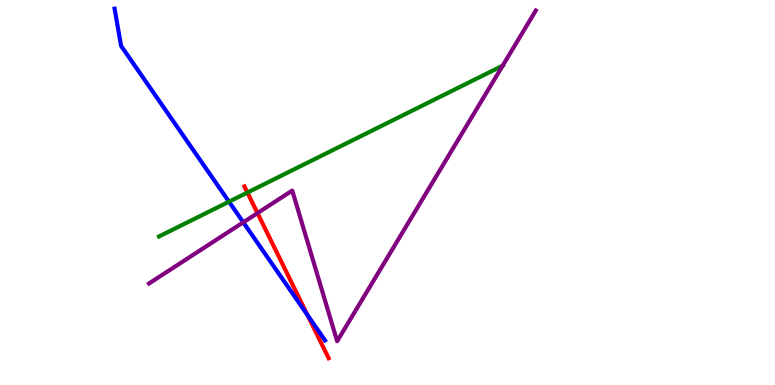[{'lines': ['blue', 'red'], 'intersections': [{'x': 3.97, 'y': 1.82}]}, {'lines': ['green', 'red'], 'intersections': [{'x': 3.19, 'y': 5.0}]}, {'lines': ['purple', 'red'], 'intersections': [{'x': 3.32, 'y': 4.46}]}, {'lines': ['blue', 'green'], 'intersections': [{'x': 2.95, 'y': 4.76}]}, {'lines': ['blue', 'purple'], 'intersections': [{'x': 3.14, 'y': 4.23}]}, {'lines': ['green', 'purple'], 'intersections': [{'x': 6.49, 'y': 8.29}]}]